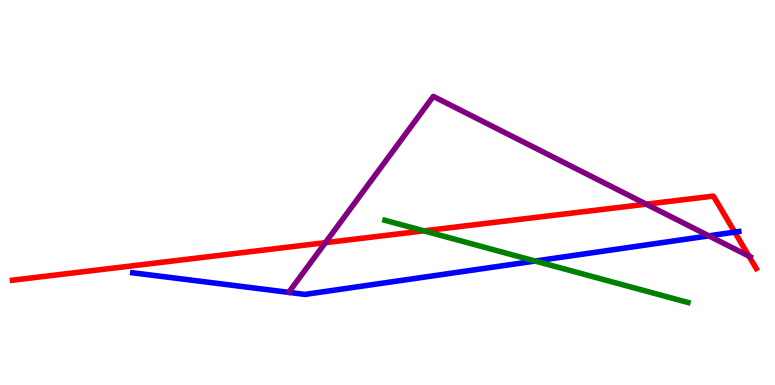[{'lines': ['blue', 'red'], 'intersections': [{'x': 9.48, 'y': 3.97}]}, {'lines': ['green', 'red'], 'intersections': [{'x': 5.47, 'y': 4.0}]}, {'lines': ['purple', 'red'], 'intersections': [{'x': 4.2, 'y': 3.7}, {'x': 8.34, 'y': 4.7}, {'x': 9.66, 'y': 3.35}]}, {'lines': ['blue', 'green'], 'intersections': [{'x': 6.91, 'y': 3.22}]}, {'lines': ['blue', 'purple'], 'intersections': [{'x': 9.15, 'y': 3.87}]}, {'lines': ['green', 'purple'], 'intersections': []}]